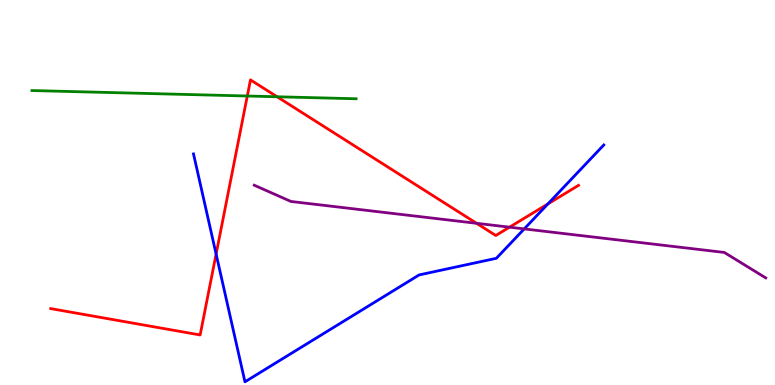[{'lines': ['blue', 'red'], 'intersections': [{'x': 2.79, 'y': 3.4}, {'x': 7.07, 'y': 4.7}]}, {'lines': ['green', 'red'], 'intersections': [{'x': 3.19, 'y': 7.51}, {'x': 3.58, 'y': 7.49}]}, {'lines': ['purple', 'red'], 'intersections': [{'x': 6.15, 'y': 4.2}, {'x': 6.57, 'y': 4.1}]}, {'lines': ['blue', 'green'], 'intersections': []}, {'lines': ['blue', 'purple'], 'intersections': [{'x': 6.76, 'y': 4.05}]}, {'lines': ['green', 'purple'], 'intersections': []}]